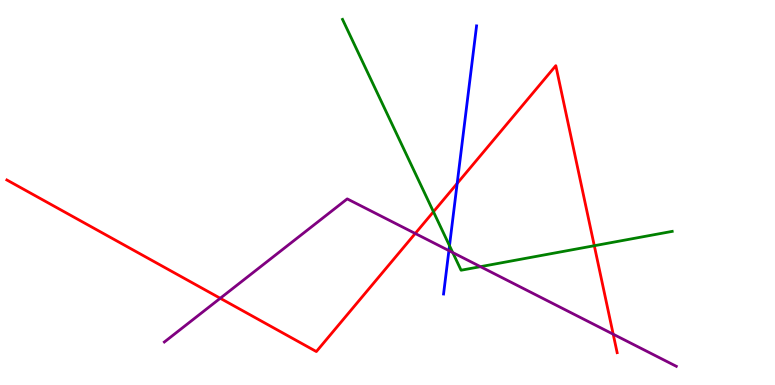[{'lines': ['blue', 'red'], 'intersections': [{'x': 5.9, 'y': 5.24}]}, {'lines': ['green', 'red'], 'intersections': [{'x': 5.59, 'y': 4.5}, {'x': 7.67, 'y': 3.62}]}, {'lines': ['purple', 'red'], 'intersections': [{'x': 2.84, 'y': 2.25}, {'x': 5.36, 'y': 3.94}, {'x': 7.91, 'y': 1.32}]}, {'lines': ['blue', 'green'], 'intersections': [{'x': 5.8, 'y': 3.62}]}, {'lines': ['blue', 'purple'], 'intersections': [{'x': 5.79, 'y': 3.49}]}, {'lines': ['green', 'purple'], 'intersections': [{'x': 5.84, 'y': 3.44}, {'x': 6.2, 'y': 3.07}]}]